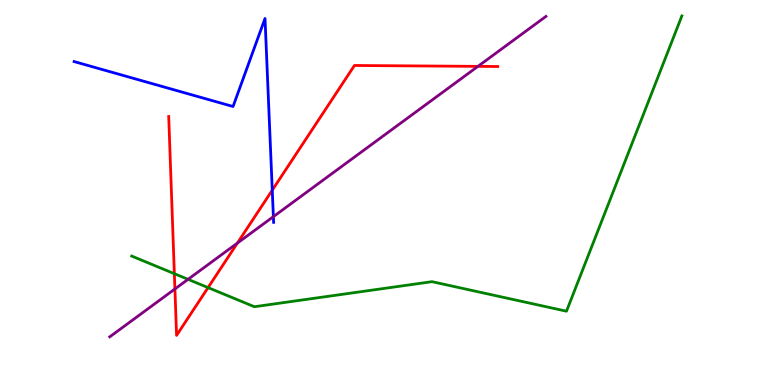[{'lines': ['blue', 'red'], 'intersections': [{'x': 3.51, 'y': 5.06}]}, {'lines': ['green', 'red'], 'intersections': [{'x': 2.25, 'y': 2.89}, {'x': 2.68, 'y': 2.53}]}, {'lines': ['purple', 'red'], 'intersections': [{'x': 2.26, 'y': 2.49}, {'x': 3.06, 'y': 3.69}, {'x': 6.17, 'y': 8.28}]}, {'lines': ['blue', 'green'], 'intersections': []}, {'lines': ['blue', 'purple'], 'intersections': [{'x': 3.53, 'y': 4.37}]}, {'lines': ['green', 'purple'], 'intersections': [{'x': 2.43, 'y': 2.74}]}]